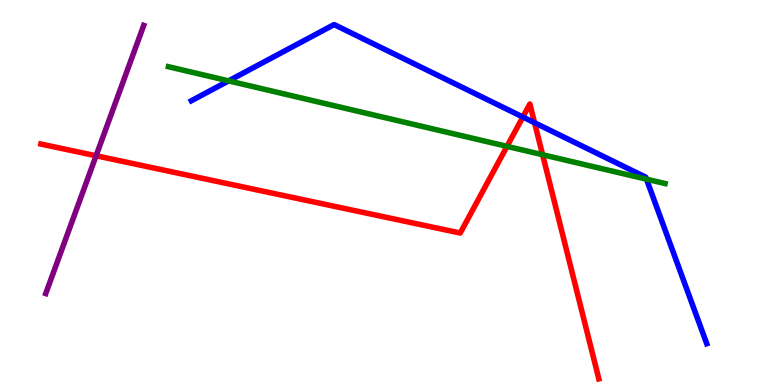[{'lines': ['blue', 'red'], 'intersections': [{'x': 6.75, 'y': 6.96}, {'x': 6.9, 'y': 6.81}]}, {'lines': ['green', 'red'], 'intersections': [{'x': 6.54, 'y': 6.2}, {'x': 7.0, 'y': 5.98}]}, {'lines': ['purple', 'red'], 'intersections': [{'x': 1.24, 'y': 5.95}]}, {'lines': ['blue', 'green'], 'intersections': [{'x': 2.95, 'y': 7.9}, {'x': 8.34, 'y': 5.35}]}, {'lines': ['blue', 'purple'], 'intersections': []}, {'lines': ['green', 'purple'], 'intersections': []}]